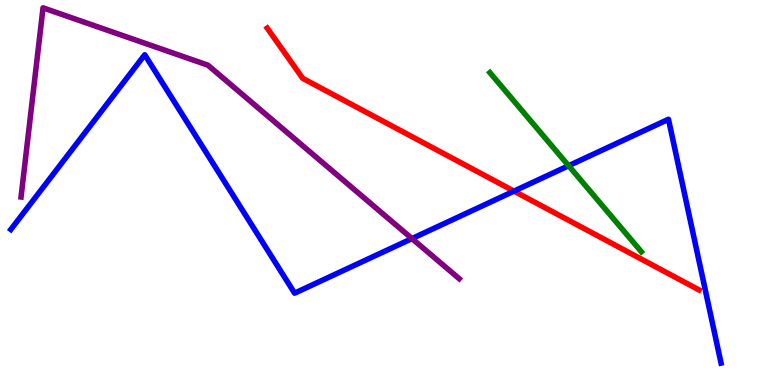[{'lines': ['blue', 'red'], 'intersections': [{'x': 6.63, 'y': 5.04}]}, {'lines': ['green', 'red'], 'intersections': []}, {'lines': ['purple', 'red'], 'intersections': []}, {'lines': ['blue', 'green'], 'intersections': [{'x': 7.34, 'y': 5.7}]}, {'lines': ['blue', 'purple'], 'intersections': [{'x': 5.32, 'y': 3.8}]}, {'lines': ['green', 'purple'], 'intersections': []}]